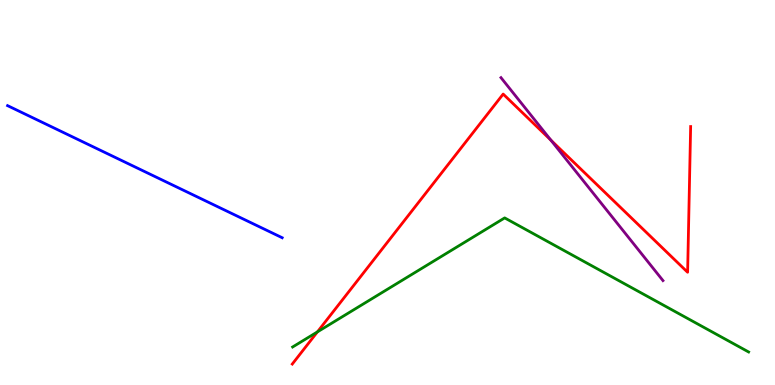[{'lines': ['blue', 'red'], 'intersections': []}, {'lines': ['green', 'red'], 'intersections': [{'x': 4.1, 'y': 1.38}]}, {'lines': ['purple', 'red'], 'intersections': [{'x': 7.11, 'y': 6.36}]}, {'lines': ['blue', 'green'], 'intersections': []}, {'lines': ['blue', 'purple'], 'intersections': []}, {'lines': ['green', 'purple'], 'intersections': []}]